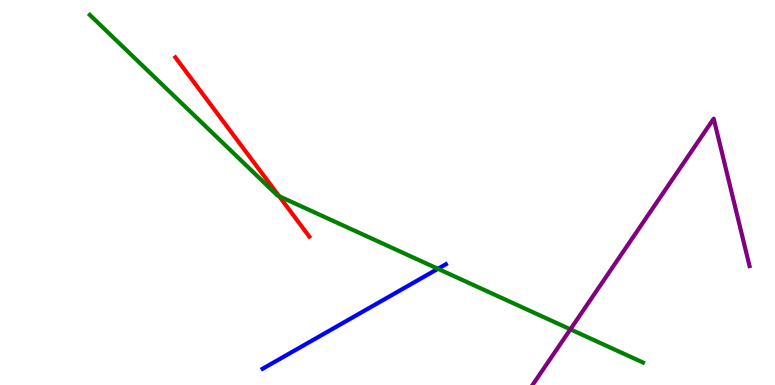[{'lines': ['blue', 'red'], 'intersections': []}, {'lines': ['green', 'red'], 'intersections': [{'x': 3.6, 'y': 4.9}]}, {'lines': ['purple', 'red'], 'intersections': []}, {'lines': ['blue', 'green'], 'intersections': [{'x': 5.65, 'y': 3.02}]}, {'lines': ['blue', 'purple'], 'intersections': []}, {'lines': ['green', 'purple'], 'intersections': [{'x': 7.36, 'y': 1.45}]}]